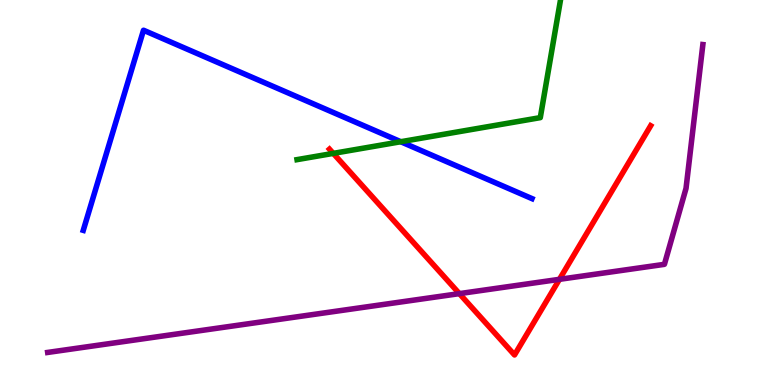[{'lines': ['blue', 'red'], 'intersections': []}, {'lines': ['green', 'red'], 'intersections': [{'x': 4.3, 'y': 6.02}]}, {'lines': ['purple', 'red'], 'intersections': [{'x': 5.93, 'y': 2.37}, {'x': 7.22, 'y': 2.74}]}, {'lines': ['blue', 'green'], 'intersections': [{'x': 5.17, 'y': 6.32}]}, {'lines': ['blue', 'purple'], 'intersections': []}, {'lines': ['green', 'purple'], 'intersections': []}]